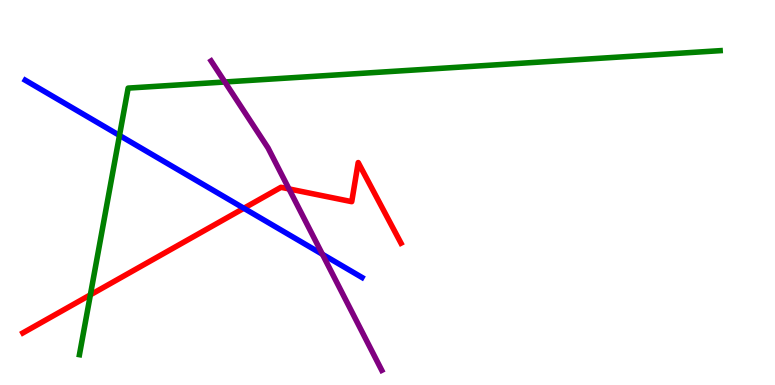[{'lines': ['blue', 'red'], 'intersections': [{'x': 3.15, 'y': 4.59}]}, {'lines': ['green', 'red'], 'intersections': [{'x': 1.17, 'y': 2.34}]}, {'lines': ['purple', 'red'], 'intersections': [{'x': 3.73, 'y': 5.09}]}, {'lines': ['blue', 'green'], 'intersections': [{'x': 1.54, 'y': 6.48}]}, {'lines': ['blue', 'purple'], 'intersections': [{'x': 4.16, 'y': 3.4}]}, {'lines': ['green', 'purple'], 'intersections': [{'x': 2.9, 'y': 7.87}]}]